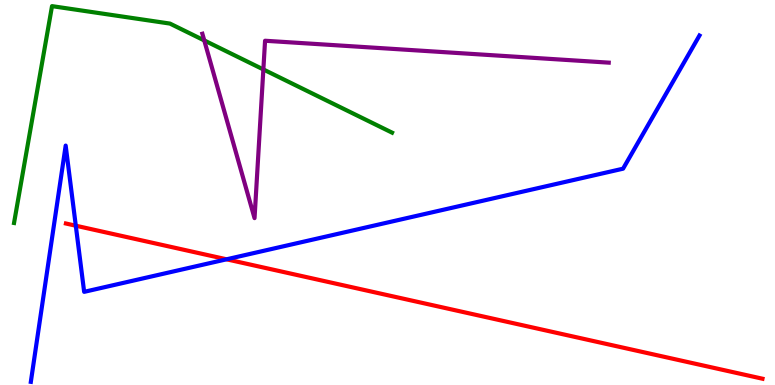[{'lines': ['blue', 'red'], 'intersections': [{'x': 0.978, 'y': 4.14}, {'x': 2.92, 'y': 3.26}]}, {'lines': ['green', 'red'], 'intersections': []}, {'lines': ['purple', 'red'], 'intersections': []}, {'lines': ['blue', 'green'], 'intersections': []}, {'lines': ['blue', 'purple'], 'intersections': []}, {'lines': ['green', 'purple'], 'intersections': [{'x': 2.64, 'y': 8.95}, {'x': 3.4, 'y': 8.2}]}]